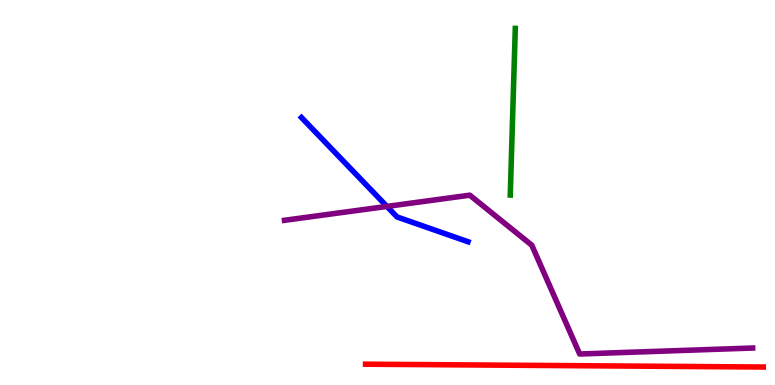[{'lines': ['blue', 'red'], 'intersections': []}, {'lines': ['green', 'red'], 'intersections': []}, {'lines': ['purple', 'red'], 'intersections': []}, {'lines': ['blue', 'green'], 'intersections': []}, {'lines': ['blue', 'purple'], 'intersections': [{'x': 4.99, 'y': 4.64}]}, {'lines': ['green', 'purple'], 'intersections': []}]